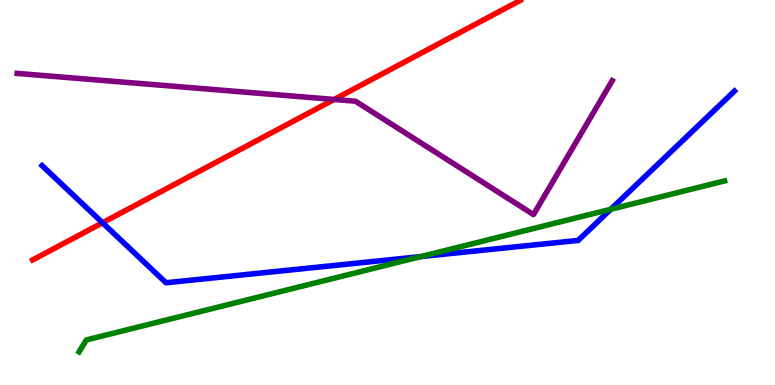[{'lines': ['blue', 'red'], 'intersections': [{'x': 1.32, 'y': 4.21}]}, {'lines': ['green', 'red'], 'intersections': []}, {'lines': ['purple', 'red'], 'intersections': [{'x': 4.31, 'y': 7.42}]}, {'lines': ['blue', 'green'], 'intersections': [{'x': 5.43, 'y': 3.34}, {'x': 7.88, 'y': 4.56}]}, {'lines': ['blue', 'purple'], 'intersections': []}, {'lines': ['green', 'purple'], 'intersections': []}]